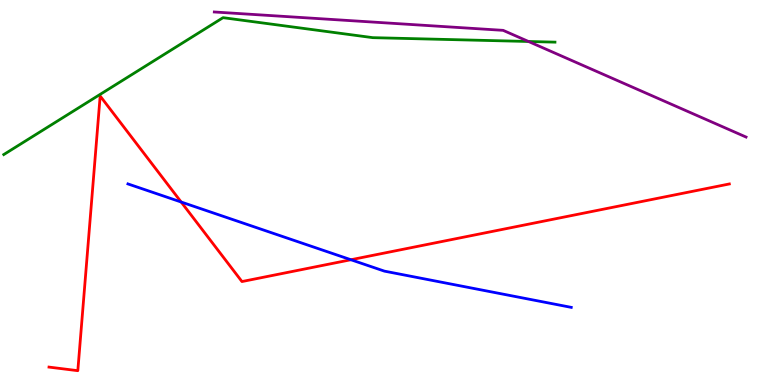[{'lines': ['blue', 'red'], 'intersections': [{'x': 2.34, 'y': 4.75}, {'x': 4.53, 'y': 3.25}]}, {'lines': ['green', 'red'], 'intersections': []}, {'lines': ['purple', 'red'], 'intersections': []}, {'lines': ['blue', 'green'], 'intersections': []}, {'lines': ['blue', 'purple'], 'intersections': []}, {'lines': ['green', 'purple'], 'intersections': [{'x': 6.82, 'y': 8.92}]}]